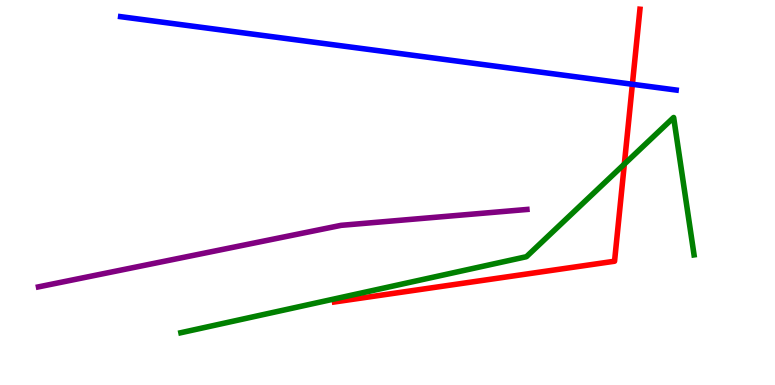[{'lines': ['blue', 'red'], 'intersections': [{'x': 8.16, 'y': 7.81}]}, {'lines': ['green', 'red'], 'intersections': [{'x': 8.06, 'y': 5.74}]}, {'lines': ['purple', 'red'], 'intersections': []}, {'lines': ['blue', 'green'], 'intersections': []}, {'lines': ['blue', 'purple'], 'intersections': []}, {'lines': ['green', 'purple'], 'intersections': []}]